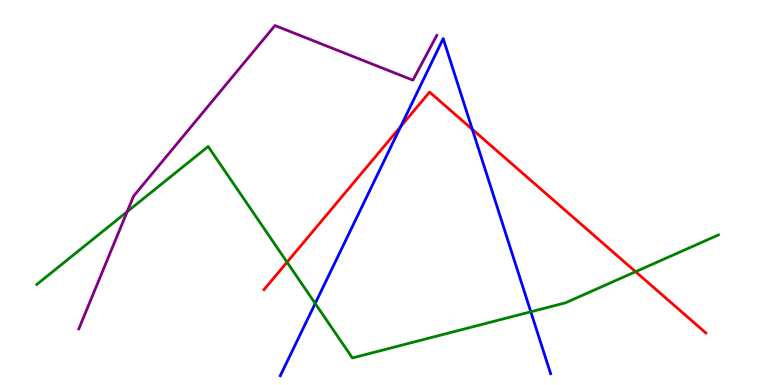[{'lines': ['blue', 'red'], 'intersections': [{'x': 5.17, 'y': 6.71}, {'x': 6.09, 'y': 6.64}]}, {'lines': ['green', 'red'], 'intersections': [{'x': 3.7, 'y': 3.19}, {'x': 8.2, 'y': 2.94}]}, {'lines': ['purple', 'red'], 'intersections': []}, {'lines': ['blue', 'green'], 'intersections': [{'x': 4.07, 'y': 2.12}, {'x': 6.85, 'y': 1.9}]}, {'lines': ['blue', 'purple'], 'intersections': []}, {'lines': ['green', 'purple'], 'intersections': [{'x': 1.64, 'y': 4.5}]}]